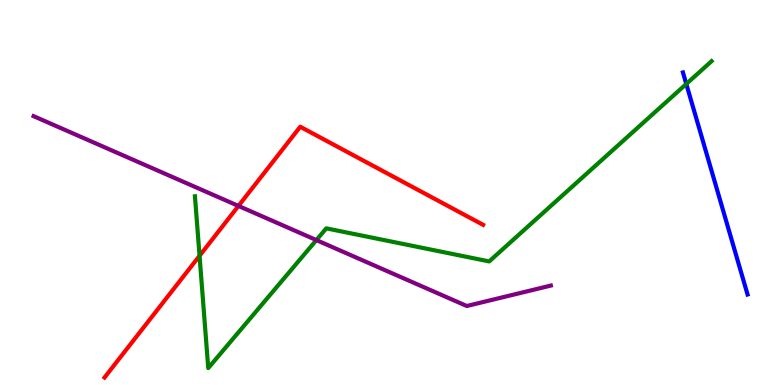[{'lines': ['blue', 'red'], 'intersections': []}, {'lines': ['green', 'red'], 'intersections': [{'x': 2.57, 'y': 3.36}]}, {'lines': ['purple', 'red'], 'intersections': [{'x': 3.08, 'y': 4.65}]}, {'lines': ['blue', 'green'], 'intersections': [{'x': 8.86, 'y': 7.82}]}, {'lines': ['blue', 'purple'], 'intersections': []}, {'lines': ['green', 'purple'], 'intersections': [{'x': 4.08, 'y': 3.76}]}]